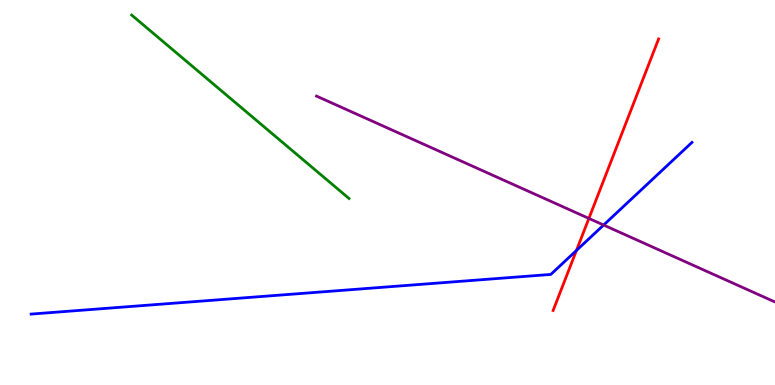[{'lines': ['blue', 'red'], 'intersections': [{'x': 7.44, 'y': 3.49}]}, {'lines': ['green', 'red'], 'intersections': []}, {'lines': ['purple', 'red'], 'intersections': [{'x': 7.6, 'y': 4.33}]}, {'lines': ['blue', 'green'], 'intersections': []}, {'lines': ['blue', 'purple'], 'intersections': [{'x': 7.79, 'y': 4.15}]}, {'lines': ['green', 'purple'], 'intersections': []}]